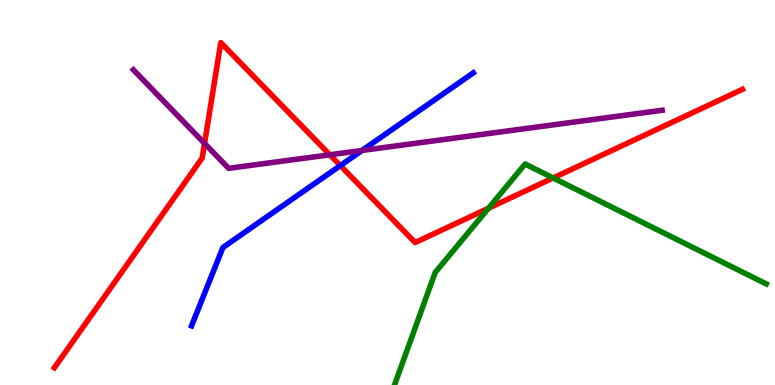[{'lines': ['blue', 'red'], 'intersections': [{'x': 4.39, 'y': 5.7}]}, {'lines': ['green', 'red'], 'intersections': [{'x': 6.3, 'y': 4.59}, {'x': 7.14, 'y': 5.38}]}, {'lines': ['purple', 'red'], 'intersections': [{'x': 2.64, 'y': 6.28}, {'x': 4.26, 'y': 5.98}]}, {'lines': ['blue', 'green'], 'intersections': []}, {'lines': ['blue', 'purple'], 'intersections': [{'x': 4.67, 'y': 6.09}]}, {'lines': ['green', 'purple'], 'intersections': []}]